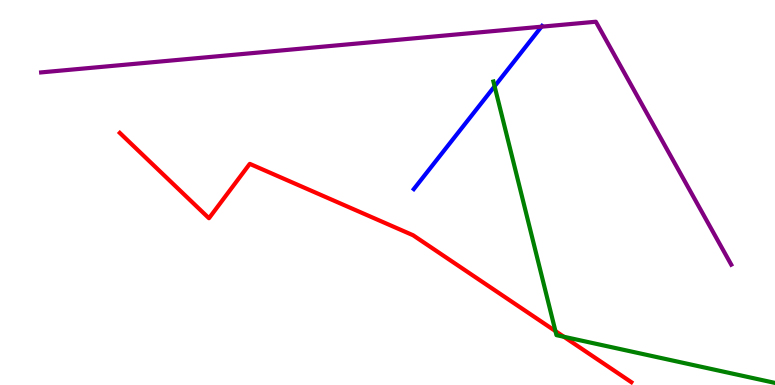[{'lines': ['blue', 'red'], 'intersections': []}, {'lines': ['green', 'red'], 'intersections': [{'x': 7.17, 'y': 1.4}, {'x': 7.28, 'y': 1.25}]}, {'lines': ['purple', 'red'], 'intersections': []}, {'lines': ['blue', 'green'], 'intersections': [{'x': 6.38, 'y': 7.76}]}, {'lines': ['blue', 'purple'], 'intersections': [{'x': 6.99, 'y': 9.31}]}, {'lines': ['green', 'purple'], 'intersections': []}]